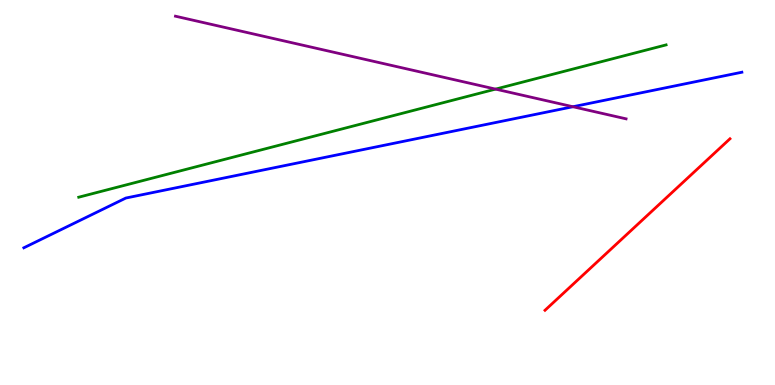[{'lines': ['blue', 'red'], 'intersections': []}, {'lines': ['green', 'red'], 'intersections': []}, {'lines': ['purple', 'red'], 'intersections': []}, {'lines': ['blue', 'green'], 'intersections': []}, {'lines': ['blue', 'purple'], 'intersections': [{'x': 7.39, 'y': 7.23}]}, {'lines': ['green', 'purple'], 'intersections': [{'x': 6.39, 'y': 7.69}]}]